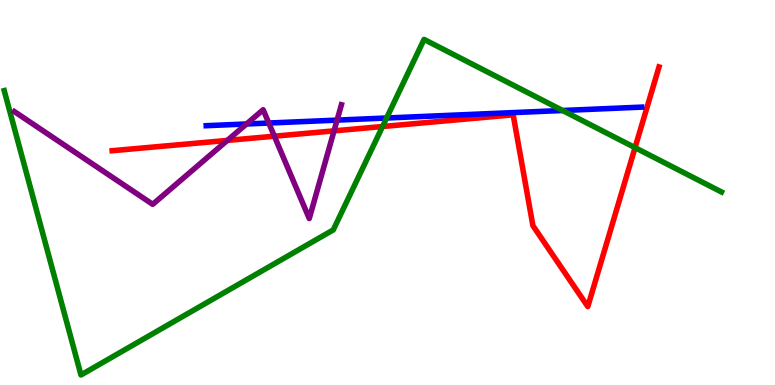[{'lines': ['blue', 'red'], 'intersections': []}, {'lines': ['green', 'red'], 'intersections': [{'x': 4.94, 'y': 6.71}, {'x': 8.19, 'y': 6.17}]}, {'lines': ['purple', 'red'], 'intersections': [{'x': 2.93, 'y': 6.35}, {'x': 3.54, 'y': 6.46}, {'x': 4.31, 'y': 6.6}]}, {'lines': ['blue', 'green'], 'intersections': [{'x': 4.99, 'y': 6.93}, {'x': 7.26, 'y': 7.13}]}, {'lines': ['blue', 'purple'], 'intersections': [{'x': 3.18, 'y': 6.78}, {'x': 3.47, 'y': 6.8}, {'x': 4.35, 'y': 6.88}]}, {'lines': ['green', 'purple'], 'intersections': []}]